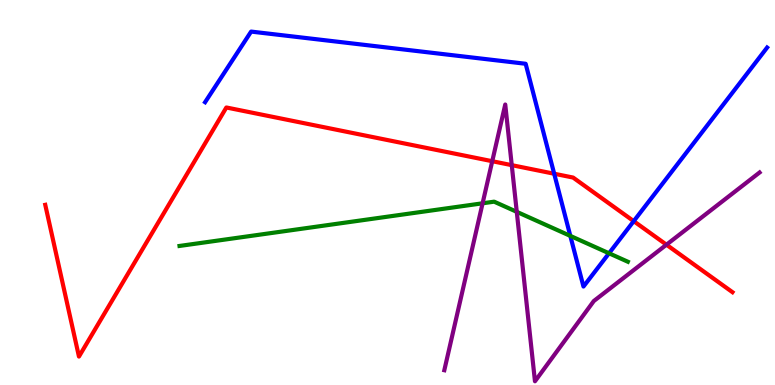[{'lines': ['blue', 'red'], 'intersections': [{'x': 7.15, 'y': 5.49}, {'x': 8.18, 'y': 4.26}]}, {'lines': ['green', 'red'], 'intersections': []}, {'lines': ['purple', 'red'], 'intersections': [{'x': 6.35, 'y': 5.81}, {'x': 6.6, 'y': 5.71}, {'x': 8.6, 'y': 3.64}]}, {'lines': ['blue', 'green'], 'intersections': [{'x': 7.36, 'y': 3.87}, {'x': 7.86, 'y': 3.42}]}, {'lines': ['blue', 'purple'], 'intersections': []}, {'lines': ['green', 'purple'], 'intersections': [{'x': 6.23, 'y': 4.72}, {'x': 6.67, 'y': 4.5}]}]